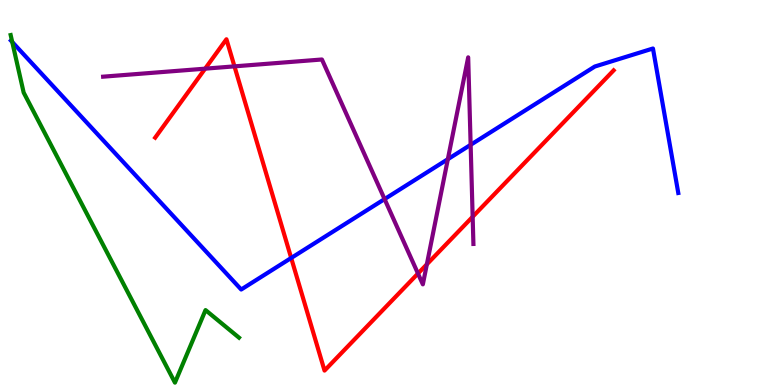[{'lines': ['blue', 'red'], 'intersections': [{'x': 3.76, 'y': 3.3}]}, {'lines': ['green', 'red'], 'intersections': []}, {'lines': ['purple', 'red'], 'intersections': [{'x': 2.65, 'y': 8.22}, {'x': 3.03, 'y': 8.28}, {'x': 5.39, 'y': 2.9}, {'x': 5.51, 'y': 3.13}, {'x': 6.1, 'y': 4.37}]}, {'lines': ['blue', 'green'], 'intersections': [{'x': 0.158, 'y': 8.91}]}, {'lines': ['blue', 'purple'], 'intersections': [{'x': 4.96, 'y': 4.83}, {'x': 5.78, 'y': 5.86}, {'x': 6.07, 'y': 6.24}]}, {'lines': ['green', 'purple'], 'intersections': []}]